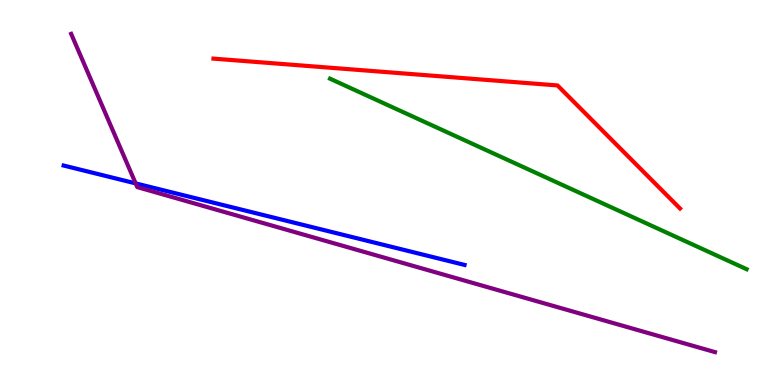[{'lines': ['blue', 'red'], 'intersections': []}, {'lines': ['green', 'red'], 'intersections': []}, {'lines': ['purple', 'red'], 'intersections': []}, {'lines': ['blue', 'green'], 'intersections': []}, {'lines': ['blue', 'purple'], 'intersections': [{'x': 1.75, 'y': 5.24}]}, {'lines': ['green', 'purple'], 'intersections': []}]